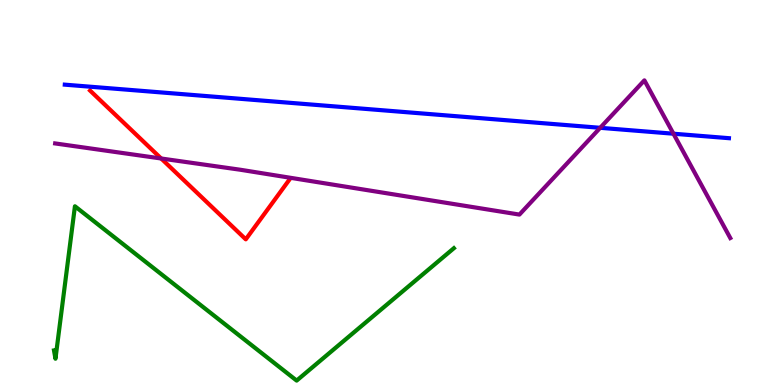[{'lines': ['blue', 'red'], 'intersections': []}, {'lines': ['green', 'red'], 'intersections': []}, {'lines': ['purple', 'red'], 'intersections': [{'x': 2.08, 'y': 5.88}]}, {'lines': ['blue', 'green'], 'intersections': []}, {'lines': ['blue', 'purple'], 'intersections': [{'x': 7.74, 'y': 6.68}, {'x': 8.69, 'y': 6.53}]}, {'lines': ['green', 'purple'], 'intersections': []}]